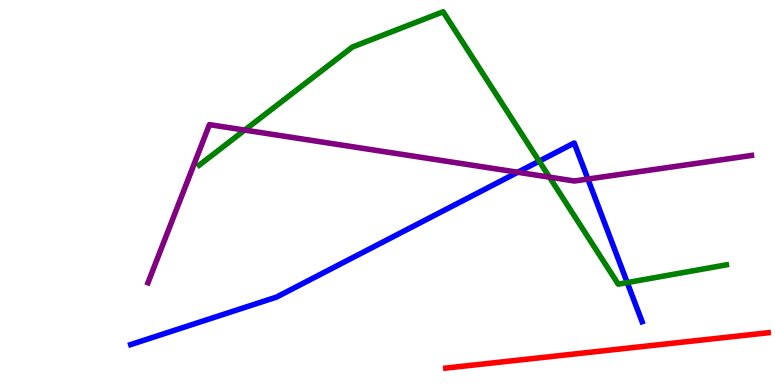[{'lines': ['blue', 'red'], 'intersections': []}, {'lines': ['green', 'red'], 'intersections': []}, {'lines': ['purple', 'red'], 'intersections': []}, {'lines': ['blue', 'green'], 'intersections': [{'x': 6.96, 'y': 5.81}, {'x': 8.09, 'y': 2.66}]}, {'lines': ['blue', 'purple'], 'intersections': [{'x': 6.68, 'y': 5.53}, {'x': 7.59, 'y': 5.35}]}, {'lines': ['green', 'purple'], 'intersections': [{'x': 3.16, 'y': 6.62}, {'x': 7.09, 'y': 5.4}]}]